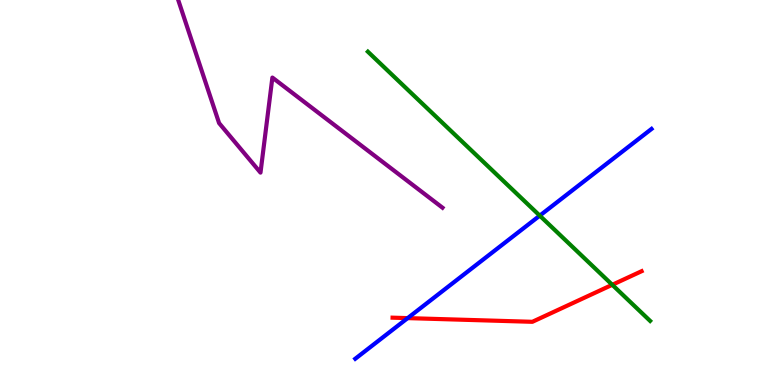[{'lines': ['blue', 'red'], 'intersections': [{'x': 5.26, 'y': 1.74}]}, {'lines': ['green', 'red'], 'intersections': [{'x': 7.9, 'y': 2.6}]}, {'lines': ['purple', 'red'], 'intersections': []}, {'lines': ['blue', 'green'], 'intersections': [{'x': 6.96, 'y': 4.4}]}, {'lines': ['blue', 'purple'], 'intersections': []}, {'lines': ['green', 'purple'], 'intersections': []}]